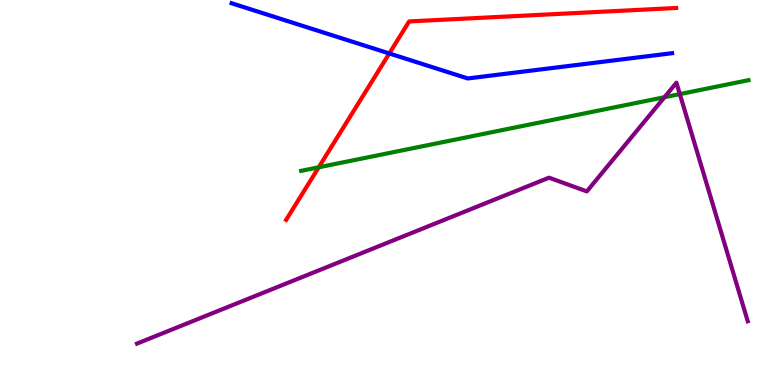[{'lines': ['blue', 'red'], 'intersections': [{'x': 5.02, 'y': 8.61}]}, {'lines': ['green', 'red'], 'intersections': [{'x': 4.11, 'y': 5.65}]}, {'lines': ['purple', 'red'], 'intersections': []}, {'lines': ['blue', 'green'], 'intersections': []}, {'lines': ['blue', 'purple'], 'intersections': []}, {'lines': ['green', 'purple'], 'intersections': [{'x': 8.57, 'y': 7.48}, {'x': 8.77, 'y': 7.56}]}]